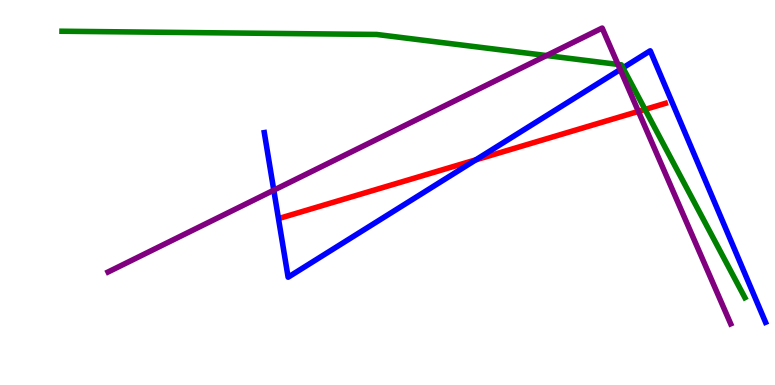[{'lines': ['blue', 'red'], 'intersections': [{'x': 6.14, 'y': 5.85}]}, {'lines': ['green', 'red'], 'intersections': [{'x': 8.32, 'y': 7.16}]}, {'lines': ['purple', 'red'], 'intersections': [{'x': 8.24, 'y': 7.11}]}, {'lines': ['blue', 'green'], 'intersections': [{'x': 8.04, 'y': 8.24}]}, {'lines': ['blue', 'purple'], 'intersections': [{'x': 3.53, 'y': 5.06}, {'x': 8.0, 'y': 8.19}]}, {'lines': ['green', 'purple'], 'intersections': [{'x': 7.05, 'y': 8.56}, {'x': 7.97, 'y': 8.33}]}]